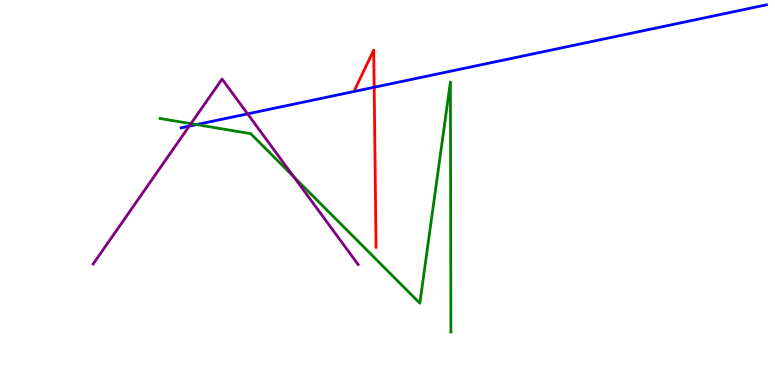[{'lines': ['blue', 'red'], 'intersections': [{'x': 4.83, 'y': 7.73}]}, {'lines': ['green', 'red'], 'intersections': []}, {'lines': ['purple', 'red'], 'intersections': []}, {'lines': ['blue', 'green'], 'intersections': [{'x': 2.54, 'y': 6.76}]}, {'lines': ['blue', 'purple'], 'intersections': [{'x': 2.44, 'y': 6.72}, {'x': 3.19, 'y': 7.04}]}, {'lines': ['green', 'purple'], 'intersections': [{'x': 2.46, 'y': 6.79}, {'x': 3.79, 'y': 5.41}]}]